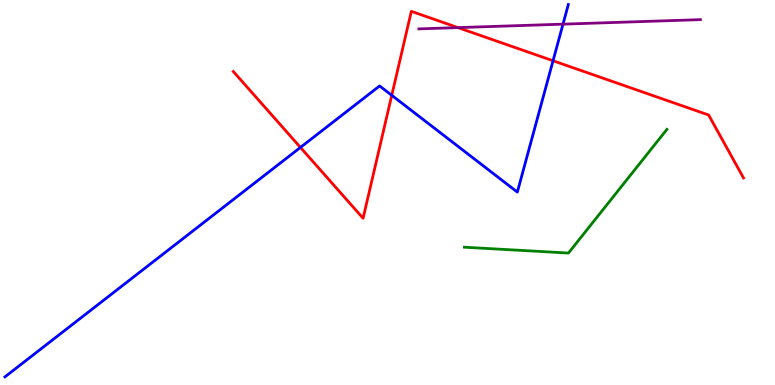[{'lines': ['blue', 'red'], 'intersections': [{'x': 3.88, 'y': 6.17}, {'x': 5.05, 'y': 7.52}, {'x': 7.14, 'y': 8.42}]}, {'lines': ['green', 'red'], 'intersections': []}, {'lines': ['purple', 'red'], 'intersections': [{'x': 5.91, 'y': 9.28}]}, {'lines': ['blue', 'green'], 'intersections': []}, {'lines': ['blue', 'purple'], 'intersections': [{'x': 7.26, 'y': 9.37}]}, {'lines': ['green', 'purple'], 'intersections': []}]